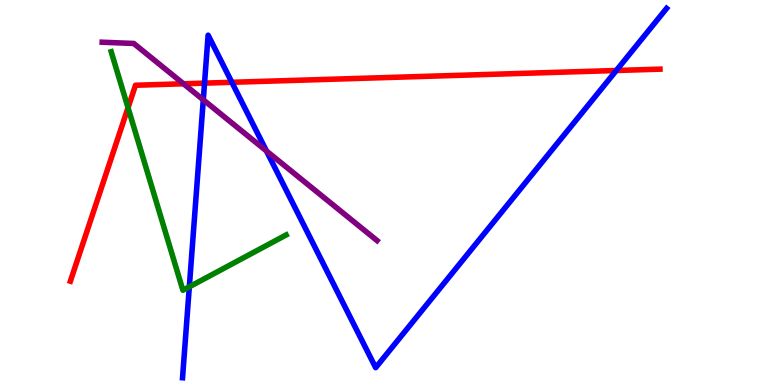[{'lines': ['blue', 'red'], 'intersections': [{'x': 2.64, 'y': 7.84}, {'x': 2.99, 'y': 7.86}, {'x': 7.95, 'y': 8.17}]}, {'lines': ['green', 'red'], 'intersections': [{'x': 1.65, 'y': 7.2}]}, {'lines': ['purple', 'red'], 'intersections': [{'x': 2.37, 'y': 7.82}]}, {'lines': ['blue', 'green'], 'intersections': [{'x': 2.44, 'y': 2.55}]}, {'lines': ['blue', 'purple'], 'intersections': [{'x': 2.62, 'y': 7.41}, {'x': 3.44, 'y': 6.08}]}, {'lines': ['green', 'purple'], 'intersections': []}]